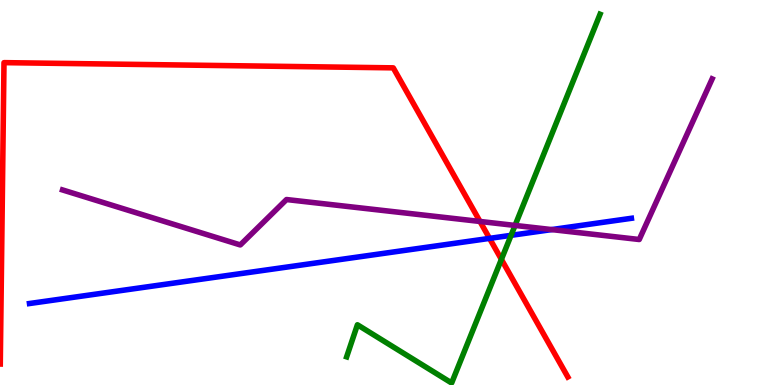[{'lines': ['blue', 'red'], 'intersections': [{'x': 6.32, 'y': 3.81}]}, {'lines': ['green', 'red'], 'intersections': [{'x': 6.47, 'y': 3.26}]}, {'lines': ['purple', 'red'], 'intersections': [{'x': 6.19, 'y': 4.25}]}, {'lines': ['blue', 'green'], 'intersections': [{'x': 6.59, 'y': 3.89}]}, {'lines': ['blue', 'purple'], 'intersections': [{'x': 7.12, 'y': 4.04}]}, {'lines': ['green', 'purple'], 'intersections': [{'x': 6.65, 'y': 4.14}]}]